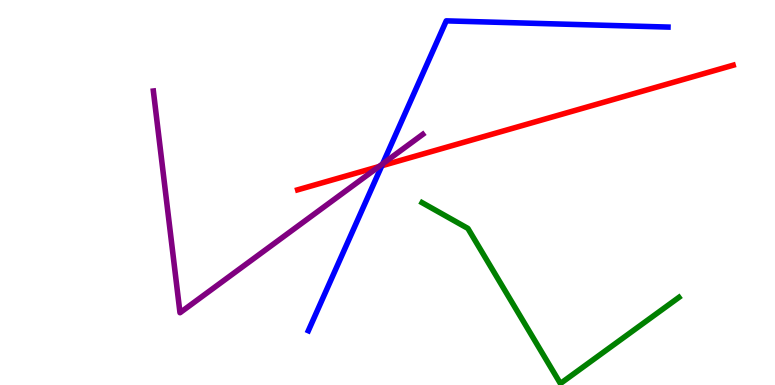[{'lines': ['blue', 'red'], 'intersections': [{'x': 4.93, 'y': 5.69}]}, {'lines': ['green', 'red'], 'intersections': []}, {'lines': ['purple', 'red'], 'intersections': [{'x': 4.89, 'y': 5.67}]}, {'lines': ['blue', 'green'], 'intersections': []}, {'lines': ['blue', 'purple'], 'intersections': [{'x': 4.94, 'y': 5.74}]}, {'lines': ['green', 'purple'], 'intersections': []}]